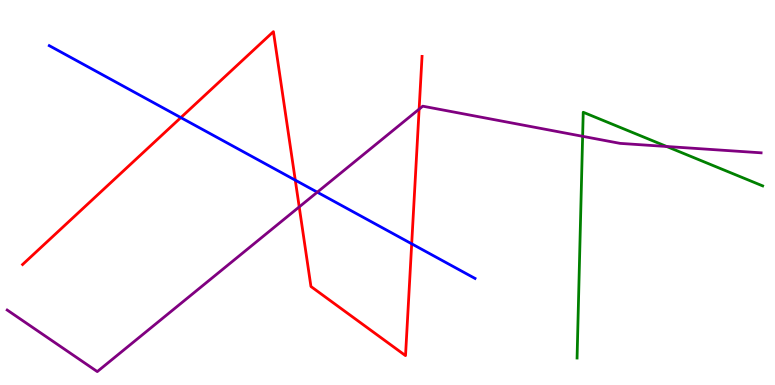[{'lines': ['blue', 'red'], 'intersections': [{'x': 2.33, 'y': 6.95}, {'x': 3.81, 'y': 5.32}, {'x': 5.31, 'y': 3.67}]}, {'lines': ['green', 'red'], 'intersections': []}, {'lines': ['purple', 'red'], 'intersections': [{'x': 3.86, 'y': 4.63}, {'x': 5.41, 'y': 7.17}]}, {'lines': ['blue', 'green'], 'intersections': []}, {'lines': ['blue', 'purple'], 'intersections': [{'x': 4.09, 'y': 5.01}]}, {'lines': ['green', 'purple'], 'intersections': [{'x': 7.52, 'y': 6.46}, {'x': 8.6, 'y': 6.19}]}]